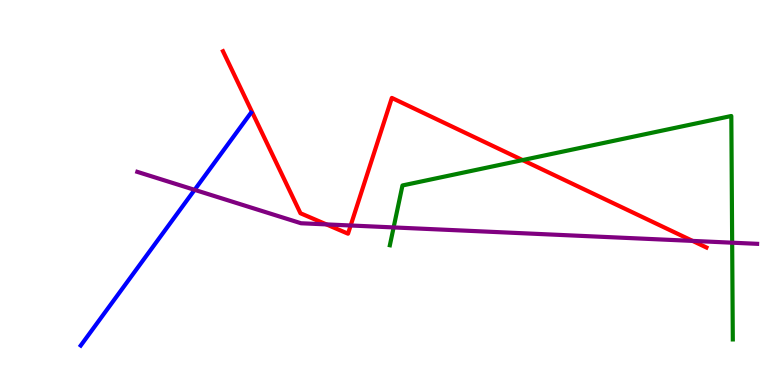[{'lines': ['blue', 'red'], 'intersections': []}, {'lines': ['green', 'red'], 'intersections': [{'x': 6.74, 'y': 5.84}]}, {'lines': ['purple', 'red'], 'intersections': [{'x': 4.21, 'y': 4.17}, {'x': 4.52, 'y': 4.14}, {'x': 8.94, 'y': 3.74}]}, {'lines': ['blue', 'green'], 'intersections': []}, {'lines': ['blue', 'purple'], 'intersections': [{'x': 2.51, 'y': 5.07}]}, {'lines': ['green', 'purple'], 'intersections': [{'x': 5.08, 'y': 4.09}, {'x': 9.45, 'y': 3.7}]}]